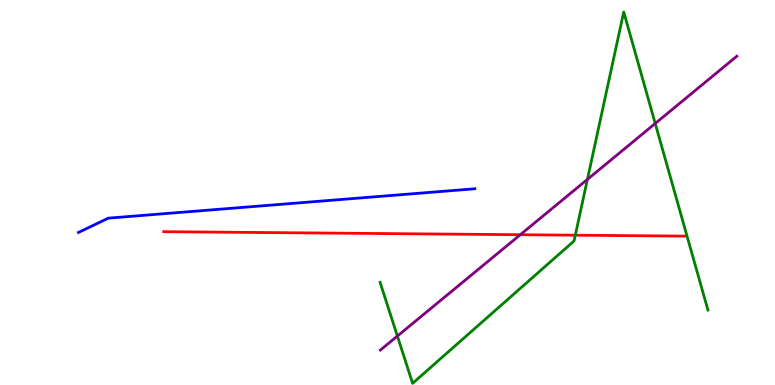[{'lines': ['blue', 'red'], 'intersections': []}, {'lines': ['green', 'red'], 'intersections': [{'x': 7.42, 'y': 3.89}]}, {'lines': ['purple', 'red'], 'intersections': [{'x': 6.71, 'y': 3.9}]}, {'lines': ['blue', 'green'], 'intersections': []}, {'lines': ['blue', 'purple'], 'intersections': []}, {'lines': ['green', 'purple'], 'intersections': [{'x': 5.13, 'y': 1.27}, {'x': 7.58, 'y': 5.34}, {'x': 8.45, 'y': 6.79}]}]